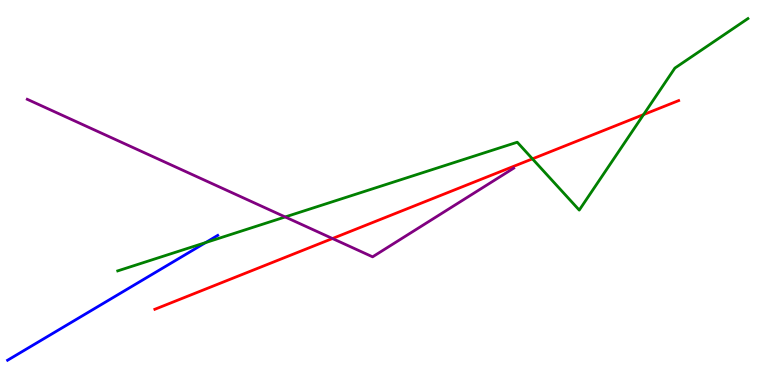[{'lines': ['blue', 'red'], 'intersections': []}, {'lines': ['green', 'red'], 'intersections': [{'x': 6.87, 'y': 5.87}, {'x': 8.3, 'y': 7.02}]}, {'lines': ['purple', 'red'], 'intersections': [{'x': 4.29, 'y': 3.8}]}, {'lines': ['blue', 'green'], 'intersections': [{'x': 2.65, 'y': 3.7}]}, {'lines': ['blue', 'purple'], 'intersections': []}, {'lines': ['green', 'purple'], 'intersections': [{'x': 3.68, 'y': 4.36}]}]